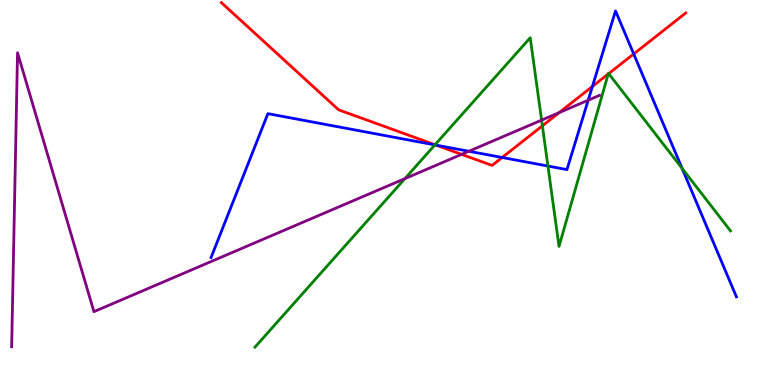[{'lines': ['blue', 'red'], 'intersections': [{'x': 5.63, 'y': 6.23}, {'x': 6.48, 'y': 5.91}, {'x': 7.64, 'y': 7.75}, {'x': 8.18, 'y': 8.6}]}, {'lines': ['green', 'red'], 'intersections': [{'x': 5.61, 'y': 6.24}, {'x': 7.0, 'y': 6.73}, {'x': 7.85, 'y': 8.08}, {'x': 7.85, 'y': 8.09}]}, {'lines': ['purple', 'red'], 'intersections': [{'x': 5.96, 'y': 5.99}, {'x': 7.21, 'y': 7.07}]}, {'lines': ['blue', 'green'], 'intersections': [{'x': 5.61, 'y': 6.24}, {'x': 7.07, 'y': 5.69}, {'x': 8.8, 'y': 5.63}]}, {'lines': ['blue', 'purple'], 'intersections': [{'x': 6.05, 'y': 6.07}, {'x': 7.59, 'y': 7.4}]}, {'lines': ['green', 'purple'], 'intersections': [{'x': 5.22, 'y': 5.36}, {'x': 6.99, 'y': 6.88}]}]